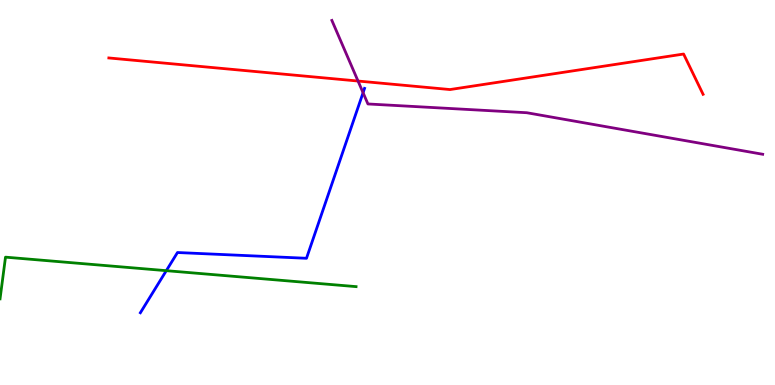[{'lines': ['blue', 'red'], 'intersections': []}, {'lines': ['green', 'red'], 'intersections': []}, {'lines': ['purple', 'red'], 'intersections': [{'x': 4.62, 'y': 7.9}]}, {'lines': ['blue', 'green'], 'intersections': [{'x': 2.15, 'y': 2.97}]}, {'lines': ['blue', 'purple'], 'intersections': [{'x': 4.68, 'y': 7.59}]}, {'lines': ['green', 'purple'], 'intersections': []}]